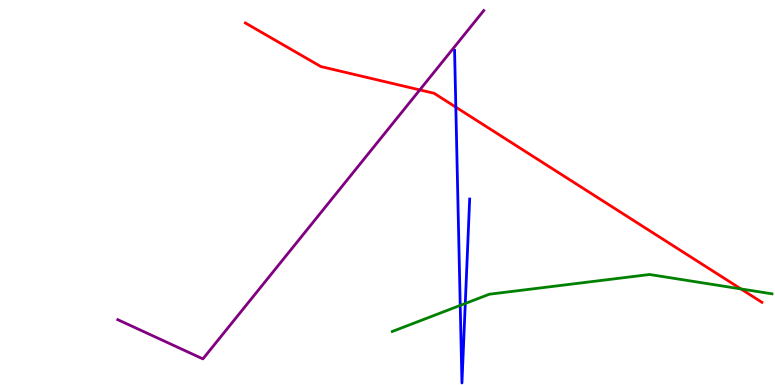[{'lines': ['blue', 'red'], 'intersections': [{'x': 5.88, 'y': 7.22}]}, {'lines': ['green', 'red'], 'intersections': [{'x': 9.56, 'y': 2.5}]}, {'lines': ['purple', 'red'], 'intersections': [{'x': 5.42, 'y': 7.66}]}, {'lines': ['blue', 'green'], 'intersections': [{'x': 5.94, 'y': 2.07}, {'x': 6.0, 'y': 2.12}]}, {'lines': ['blue', 'purple'], 'intersections': []}, {'lines': ['green', 'purple'], 'intersections': []}]